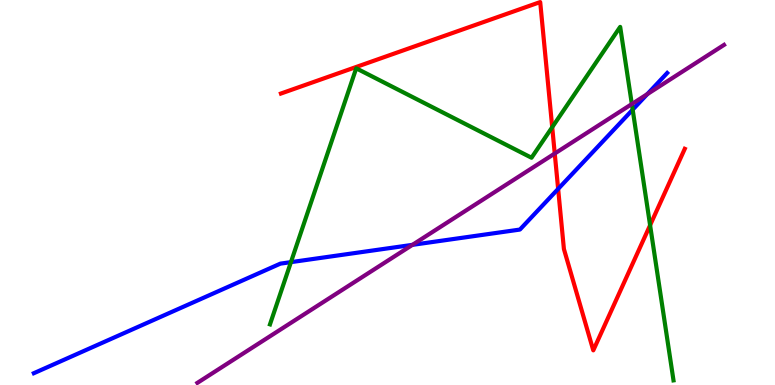[{'lines': ['blue', 'red'], 'intersections': [{'x': 7.2, 'y': 5.09}]}, {'lines': ['green', 'red'], 'intersections': [{'x': 7.13, 'y': 6.7}, {'x': 8.39, 'y': 4.15}]}, {'lines': ['purple', 'red'], 'intersections': [{'x': 7.16, 'y': 6.01}]}, {'lines': ['blue', 'green'], 'intersections': [{'x': 3.75, 'y': 3.19}, {'x': 8.16, 'y': 7.15}]}, {'lines': ['blue', 'purple'], 'intersections': [{'x': 5.32, 'y': 3.64}, {'x': 8.35, 'y': 7.56}]}, {'lines': ['green', 'purple'], 'intersections': [{'x': 8.15, 'y': 7.3}]}]